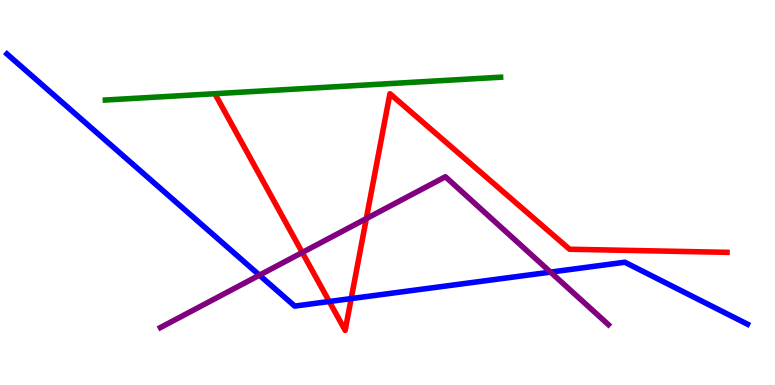[{'lines': ['blue', 'red'], 'intersections': [{'x': 4.25, 'y': 2.17}, {'x': 4.53, 'y': 2.24}]}, {'lines': ['green', 'red'], 'intersections': []}, {'lines': ['purple', 'red'], 'intersections': [{'x': 3.9, 'y': 3.44}, {'x': 4.73, 'y': 4.32}]}, {'lines': ['blue', 'green'], 'intersections': []}, {'lines': ['blue', 'purple'], 'intersections': [{'x': 3.35, 'y': 2.85}, {'x': 7.1, 'y': 2.93}]}, {'lines': ['green', 'purple'], 'intersections': []}]